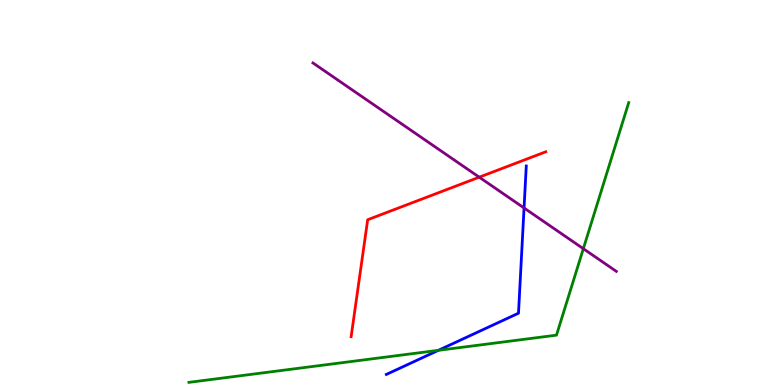[{'lines': ['blue', 'red'], 'intersections': []}, {'lines': ['green', 'red'], 'intersections': []}, {'lines': ['purple', 'red'], 'intersections': [{'x': 6.18, 'y': 5.4}]}, {'lines': ['blue', 'green'], 'intersections': [{'x': 5.66, 'y': 0.901}]}, {'lines': ['blue', 'purple'], 'intersections': [{'x': 6.76, 'y': 4.6}]}, {'lines': ['green', 'purple'], 'intersections': [{'x': 7.53, 'y': 3.54}]}]